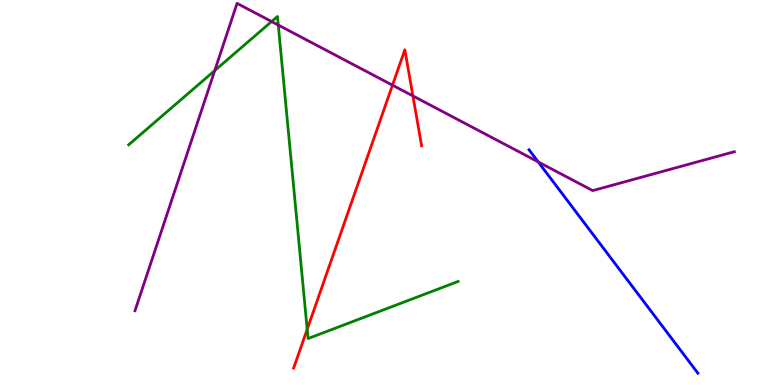[{'lines': ['blue', 'red'], 'intersections': []}, {'lines': ['green', 'red'], 'intersections': [{'x': 3.96, 'y': 1.45}]}, {'lines': ['purple', 'red'], 'intersections': [{'x': 5.06, 'y': 7.79}, {'x': 5.33, 'y': 7.51}]}, {'lines': ['blue', 'green'], 'intersections': []}, {'lines': ['blue', 'purple'], 'intersections': [{'x': 6.94, 'y': 5.8}]}, {'lines': ['green', 'purple'], 'intersections': [{'x': 2.77, 'y': 8.17}, {'x': 3.5, 'y': 9.44}, {'x': 3.59, 'y': 9.35}]}]